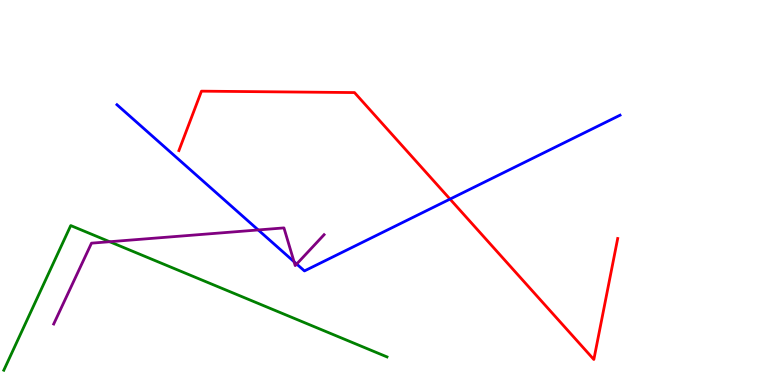[{'lines': ['blue', 'red'], 'intersections': [{'x': 5.81, 'y': 4.83}]}, {'lines': ['green', 'red'], 'intersections': []}, {'lines': ['purple', 'red'], 'intersections': []}, {'lines': ['blue', 'green'], 'intersections': []}, {'lines': ['blue', 'purple'], 'intersections': [{'x': 3.33, 'y': 4.03}, {'x': 3.79, 'y': 3.2}, {'x': 3.83, 'y': 3.14}]}, {'lines': ['green', 'purple'], 'intersections': [{'x': 1.41, 'y': 3.72}]}]